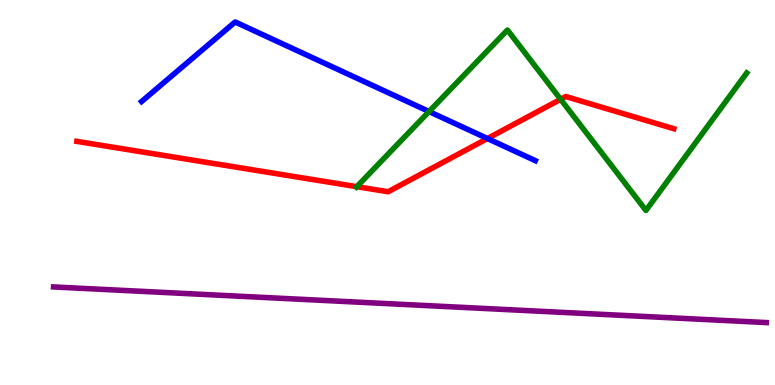[{'lines': ['blue', 'red'], 'intersections': [{'x': 6.29, 'y': 6.4}]}, {'lines': ['green', 'red'], 'intersections': [{'x': 4.6, 'y': 5.15}, {'x': 7.23, 'y': 7.42}]}, {'lines': ['purple', 'red'], 'intersections': []}, {'lines': ['blue', 'green'], 'intersections': [{'x': 5.54, 'y': 7.1}]}, {'lines': ['blue', 'purple'], 'intersections': []}, {'lines': ['green', 'purple'], 'intersections': []}]